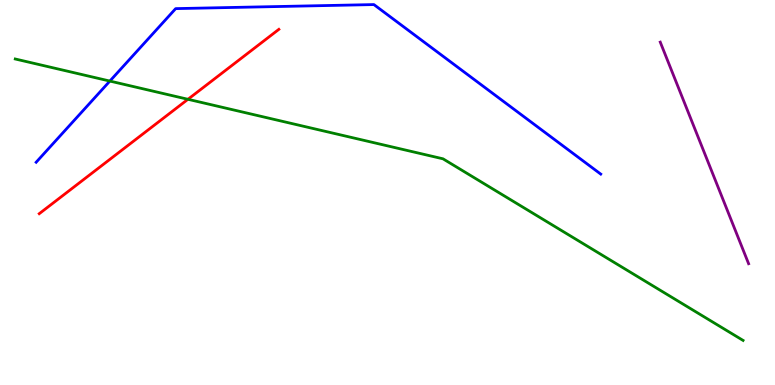[{'lines': ['blue', 'red'], 'intersections': []}, {'lines': ['green', 'red'], 'intersections': [{'x': 2.43, 'y': 7.42}]}, {'lines': ['purple', 'red'], 'intersections': []}, {'lines': ['blue', 'green'], 'intersections': [{'x': 1.42, 'y': 7.89}]}, {'lines': ['blue', 'purple'], 'intersections': []}, {'lines': ['green', 'purple'], 'intersections': []}]